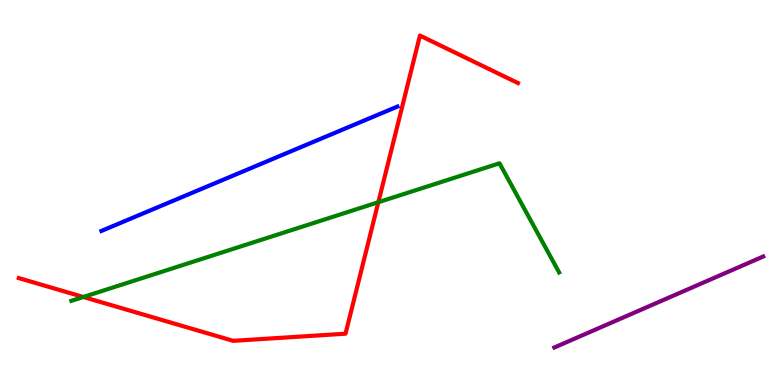[{'lines': ['blue', 'red'], 'intersections': []}, {'lines': ['green', 'red'], 'intersections': [{'x': 1.08, 'y': 2.29}, {'x': 4.88, 'y': 4.75}]}, {'lines': ['purple', 'red'], 'intersections': []}, {'lines': ['blue', 'green'], 'intersections': []}, {'lines': ['blue', 'purple'], 'intersections': []}, {'lines': ['green', 'purple'], 'intersections': []}]